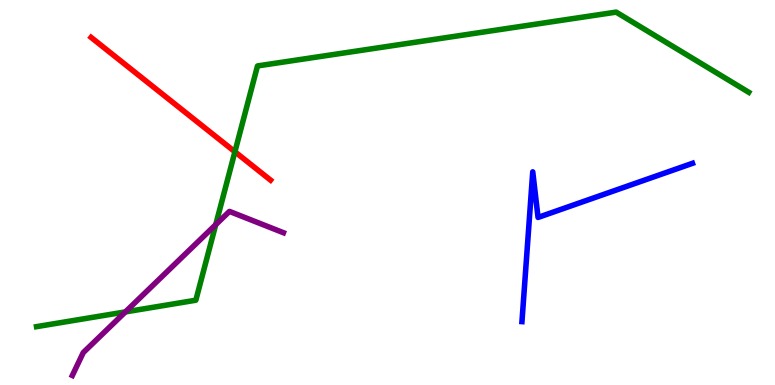[{'lines': ['blue', 'red'], 'intersections': []}, {'lines': ['green', 'red'], 'intersections': [{'x': 3.03, 'y': 6.06}]}, {'lines': ['purple', 'red'], 'intersections': []}, {'lines': ['blue', 'green'], 'intersections': []}, {'lines': ['blue', 'purple'], 'intersections': []}, {'lines': ['green', 'purple'], 'intersections': [{'x': 1.62, 'y': 1.9}, {'x': 2.78, 'y': 4.16}]}]